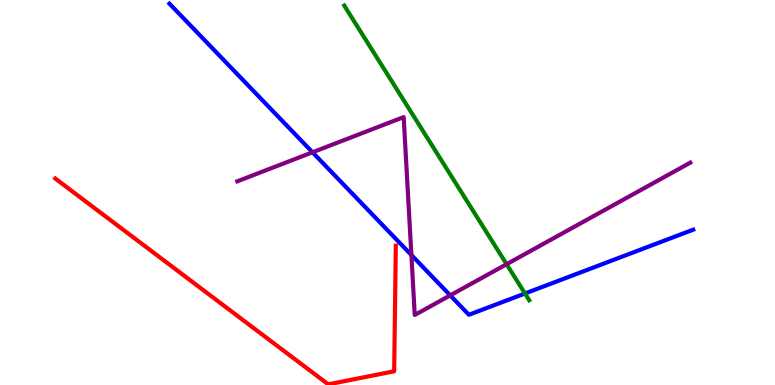[{'lines': ['blue', 'red'], 'intersections': []}, {'lines': ['green', 'red'], 'intersections': []}, {'lines': ['purple', 'red'], 'intersections': []}, {'lines': ['blue', 'green'], 'intersections': [{'x': 6.77, 'y': 2.38}]}, {'lines': ['blue', 'purple'], 'intersections': [{'x': 4.03, 'y': 6.04}, {'x': 5.31, 'y': 3.38}, {'x': 5.81, 'y': 2.33}]}, {'lines': ['green', 'purple'], 'intersections': [{'x': 6.54, 'y': 3.14}]}]